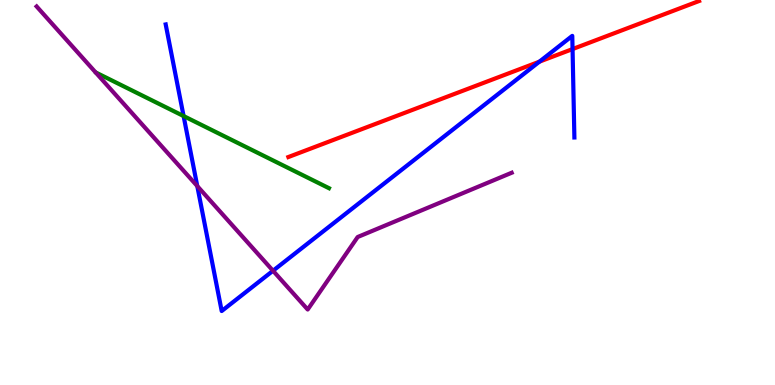[{'lines': ['blue', 'red'], 'intersections': [{'x': 6.96, 'y': 8.4}, {'x': 7.39, 'y': 8.73}]}, {'lines': ['green', 'red'], 'intersections': []}, {'lines': ['purple', 'red'], 'intersections': []}, {'lines': ['blue', 'green'], 'intersections': [{'x': 2.37, 'y': 6.99}]}, {'lines': ['blue', 'purple'], 'intersections': [{'x': 2.55, 'y': 5.17}, {'x': 3.52, 'y': 2.97}]}, {'lines': ['green', 'purple'], 'intersections': []}]